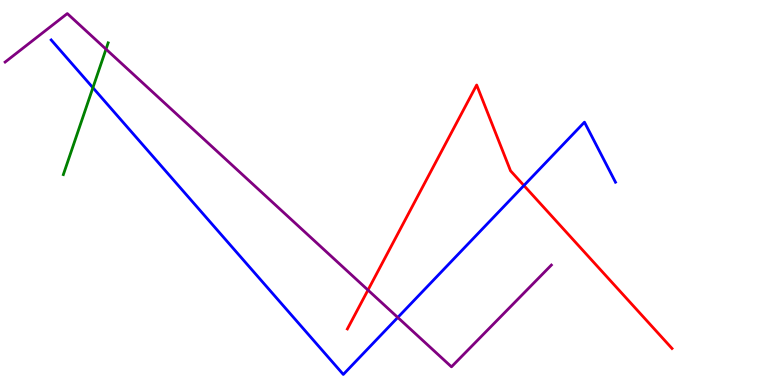[{'lines': ['blue', 'red'], 'intersections': [{'x': 6.76, 'y': 5.18}]}, {'lines': ['green', 'red'], 'intersections': []}, {'lines': ['purple', 'red'], 'intersections': [{'x': 4.75, 'y': 2.47}]}, {'lines': ['blue', 'green'], 'intersections': [{'x': 1.2, 'y': 7.72}]}, {'lines': ['blue', 'purple'], 'intersections': [{'x': 5.13, 'y': 1.75}]}, {'lines': ['green', 'purple'], 'intersections': [{'x': 1.37, 'y': 8.72}]}]